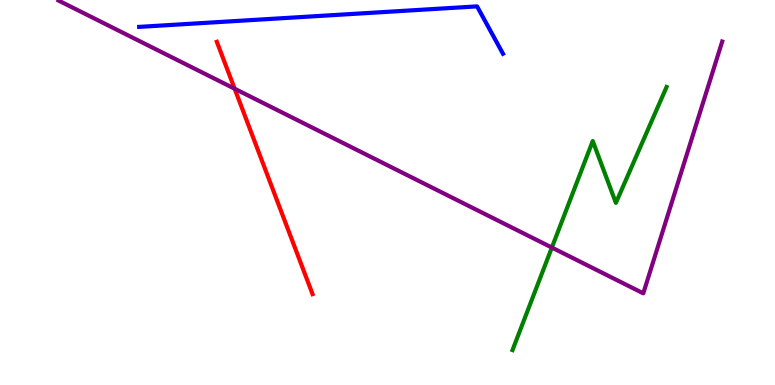[{'lines': ['blue', 'red'], 'intersections': []}, {'lines': ['green', 'red'], 'intersections': []}, {'lines': ['purple', 'red'], 'intersections': [{'x': 3.03, 'y': 7.7}]}, {'lines': ['blue', 'green'], 'intersections': []}, {'lines': ['blue', 'purple'], 'intersections': []}, {'lines': ['green', 'purple'], 'intersections': [{'x': 7.12, 'y': 3.57}]}]